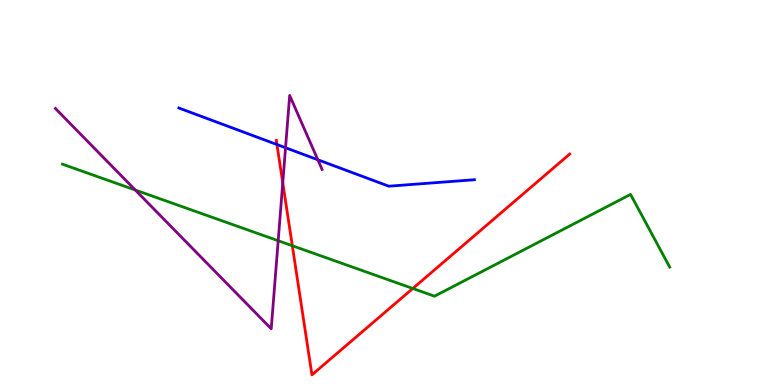[{'lines': ['blue', 'red'], 'intersections': [{'x': 3.57, 'y': 6.25}]}, {'lines': ['green', 'red'], 'intersections': [{'x': 3.77, 'y': 3.62}, {'x': 5.33, 'y': 2.51}]}, {'lines': ['purple', 'red'], 'intersections': [{'x': 3.65, 'y': 5.25}]}, {'lines': ['blue', 'green'], 'intersections': []}, {'lines': ['blue', 'purple'], 'intersections': [{'x': 3.68, 'y': 6.16}, {'x': 4.1, 'y': 5.85}]}, {'lines': ['green', 'purple'], 'intersections': [{'x': 1.75, 'y': 5.06}, {'x': 3.59, 'y': 3.75}]}]